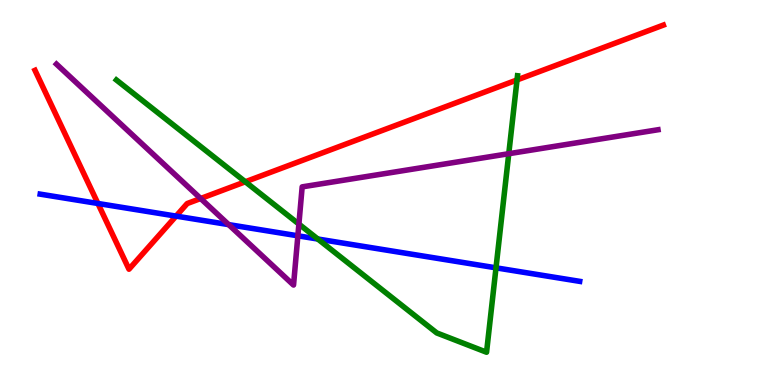[{'lines': ['blue', 'red'], 'intersections': [{'x': 1.26, 'y': 4.71}, {'x': 2.27, 'y': 4.39}]}, {'lines': ['green', 'red'], 'intersections': [{'x': 3.17, 'y': 5.28}, {'x': 6.67, 'y': 7.92}]}, {'lines': ['purple', 'red'], 'intersections': [{'x': 2.59, 'y': 4.84}]}, {'lines': ['blue', 'green'], 'intersections': [{'x': 4.1, 'y': 3.79}, {'x': 6.4, 'y': 3.04}]}, {'lines': ['blue', 'purple'], 'intersections': [{'x': 2.95, 'y': 4.17}, {'x': 3.84, 'y': 3.88}]}, {'lines': ['green', 'purple'], 'intersections': [{'x': 3.86, 'y': 4.18}, {'x': 6.56, 'y': 6.01}]}]